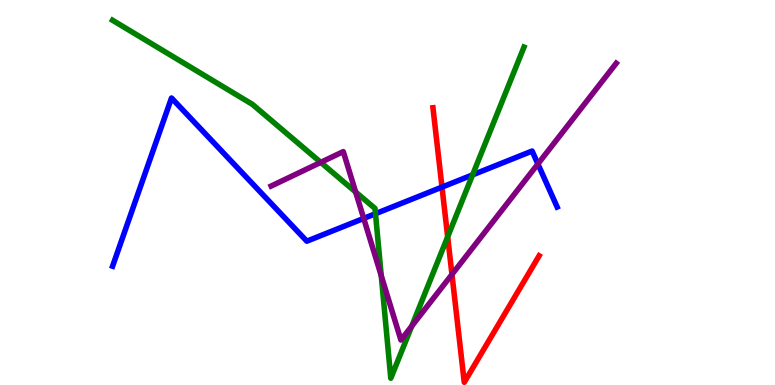[{'lines': ['blue', 'red'], 'intersections': [{'x': 5.7, 'y': 5.14}]}, {'lines': ['green', 'red'], 'intersections': [{'x': 5.78, 'y': 3.85}]}, {'lines': ['purple', 'red'], 'intersections': [{'x': 5.83, 'y': 2.87}]}, {'lines': ['blue', 'green'], 'intersections': [{'x': 4.85, 'y': 4.45}, {'x': 6.1, 'y': 5.46}]}, {'lines': ['blue', 'purple'], 'intersections': [{'x': 4.69, 'y': 4.33}, {'x': 6.94, 'y': 5.74}]}, {'lines': ['green', 'purple'], 'intersections': [{'x': 4.14, 'y': 5.78}, {'x': 4.59, 'y': 5.01}, {'x': 4.92, 'y': 2.84}, {'x': 5.31, 'y': 1.53}]}]